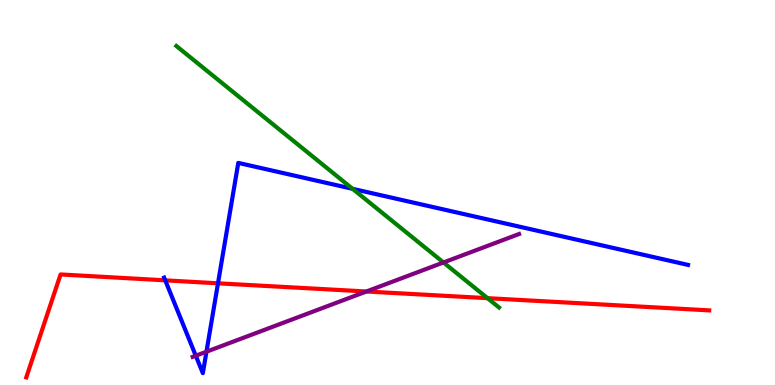[{'lines': ['blue', 'red'], 'intersections': [{'x': 2.13, 'y': 2.72}, {'x': 2.81, 'y': 2.64}]}, {'lines': ['green', 'red'], 'intersections': [{'x': 6.29, 'y': 2.26}]}, {'lines': ['purple', 'red'], 'intersections': [{'x': 4.73, 'y': 2.43}]}, {'lines': ['blue', 'green'], 'intersections': [{'x': 4.55, 'y': 5.1}]}, {'lines': ['blue', 'purple'], 'intersections': [{'x': 2.53, 'y': 0.76}, {'x': 2.66, 'y': 0.865}]}, {'lines': ['green', 'purple'], 'intersections': [{'x': 5.72, 'y': 3.18}]}]